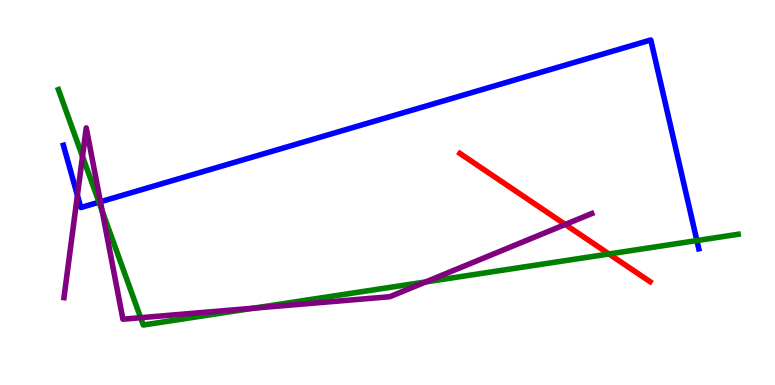[{'lines': ['blue', 'red'], 'intersections': []}, {'lines': ['green', 'red'], 'intersections': [{'x': 7.86, 'y': 3.4}]}, {'lines': ['purple', 'red'], 'intersections': [{'x': 7.29, 'y': 4.17}]}, {'lines': ['blue', 'green'], 'intersections': [{'x': 1.28, 'y': 4.75}, {'x': 8.99, 'y': 3.75}]}, {'lines': ['blue', 'purple'], 'intersections': [{'x': 0.999, 'y': 4.93}, {'x': 1.3, 'y': 4.76}]}, {'lines': ['green', 'purple'], 'intersections': [{'x': 1.06, 'y': 5.94}, {'x': 1.32, 'y': 4.52}, {'x': 1.81, 'y': 1.75}, {'x': 3.27, 'y': 1.99}, {'x': 5.49, 'y': 2.68}]}]